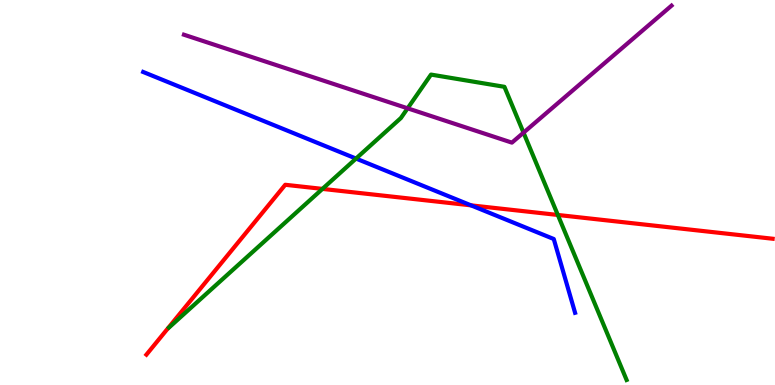[{'lines': ['blue', 'red'], 'intersections': [{'x': 6.08, 'y': 4.67}]}, {'lines': ['green', 'red'], 'intersections': [{'x': 4.16, 'y': 5.09}, {'x': 7.2, 'y': 4.42}]}, {'lines': ['purple', 'red'], 'intersections': []}, {'lines': ['blue', 'green'], 'intersections': [{'x': 4.59, 'y': 5.88}]}, {'lines': ['blue', 'purple'], 'intersections': []}, {'lines': ['green', 'purple'], 'intersections': [{'x': 5.26, 'y': 7.19}, {'x': 6.76, 'y': 6.55}]}]